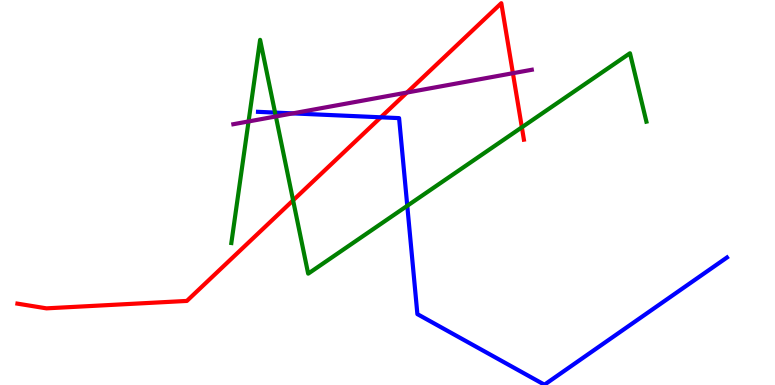[{'lines': ['blue', 'red'], 'intersections': [{'x': 4.91, 'y': 6.95}]}, {'lines': ['green', 'red'], 'intersections': [{'x': 3.78, 'y': 4.8}, {'x': 6.73, 'y': 6.69}]}, {'lines': ['purple', 'red'], 'intersections': [{'x': 5.25, 'y': 7.6}, {'x': 6.62, 'y': 8.1}]}, {'lines': ['blue', 'green'], 'intersections': [{'x': 3.55, 'y': 7.08}, {'x': 5.26, 'y': 4.65}]}, {'lines': ['blue', 'purple'], 'intersections': [{'x': 3.78, 'y': 7.06}]}, {'lines': ['green', 'purple'], 'intersections': [{'x': 3.21, 'y': 6.85}, {'x': 3.56, 'y': 6.98}]}]